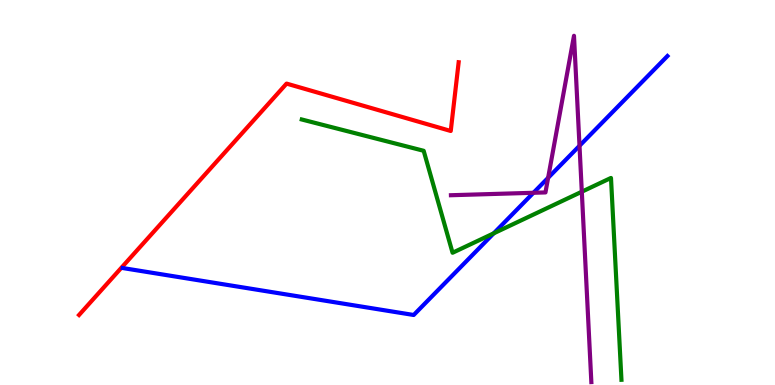[{'lines': ['blue', 'red'], 'intersections': []}, {'lines': ['green', 'red'], 'intersections': []}, {'lines': ['purple', 'red'], 'intersections': []}, {'lines': ['blue', 'green'], 'intersections': [{'x': 6.37, 'y': 3.94}]}, {'lines': ['blue', 'purple'], 'intersections': [{'x': 6.88, 'y': 4.99}, {'x': 7.07, 'y': 5.38}, {'x': 7.48, 'y': 6.21}]}, {'lines': ['green', 'purple'], 'intersections': [{'x': 7.51, 'y': 5.02}]}]